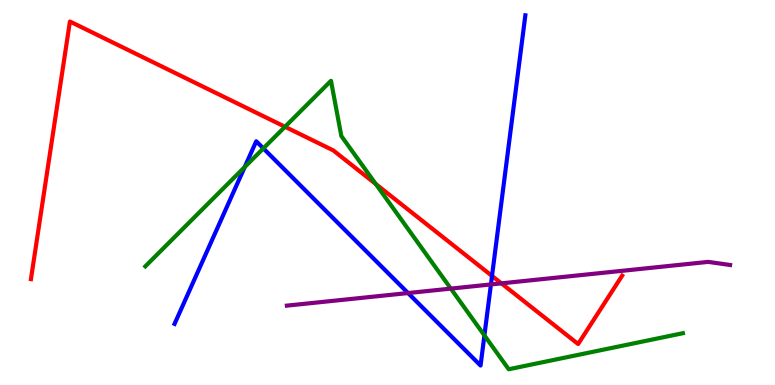[{'lines': ['blue', 'red'], 'intersections': [{'x': 6.35, 'y': 2.83}]}, {'lines': ['green', 'red'], 'intersections': [{'x': 3.68, 'y': 6.71}, {'x': 4.85, 'y': 5.22}]}, {'lines': ['purple', 'red'], 'intersections': [{'x': 6.47, 'y': 2.64}]}, {'lines': ['blue', 'green'], 'intersections': [{'x': 3.16, 'y': 5.66}, {'x': 3.4, 'y': 6.15}, {'x': 6.25, 'y': 1.29}]}, {'lines': ['blue', 'purple'], 'intersections': [{'x': 5.27, 'y': 2.39}, {'x': 6.33, 'y': 2.61}]}, {'lines': ['green', 'purple'], 'intersections': [{'x': 5.82, 'y': 2.5}]}]